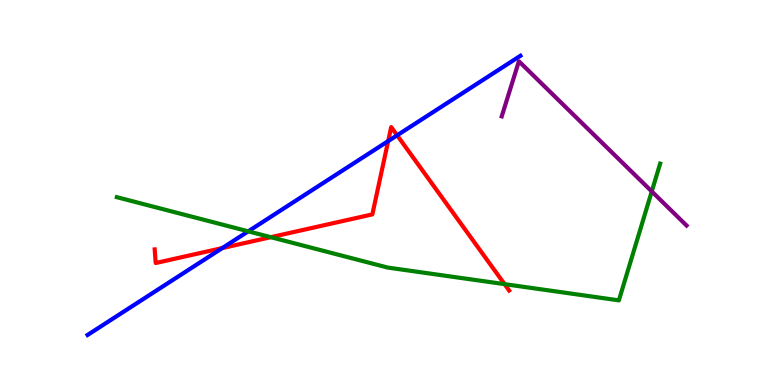[{'lines': ['blue', 'red'], 'intersections': [{'x': 2.87, 'y': 3.56}, {'x': 5.01, 'y': 6.34}, {'x': 5.12, 'y': 6.49}]}, {'lines': ['green', 'red'], 'intersections': [{'x': 3.49, 'y': 3.84}, {'x': 6.51, 'y': 2.62}]}, {'lines': ['purple', 'red'], 'intersections': []}, {'lines': ['blue', 'green'], 'intersections': [{'x': 3.2, 'y': 3.99}]}, {'lines': ['blue', 'purple'], 'intersections': []}, {'lines': ['green', 'purple'], 'intersections': [{'x': 8.41, 'y': 5.03}]}]